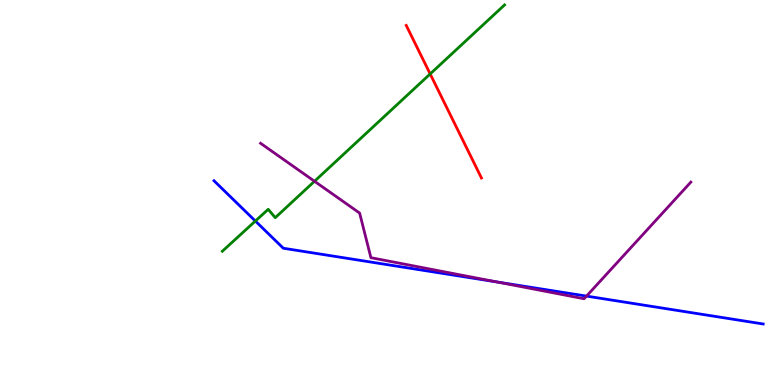[{'lines': ['blue', 'red'], 'intersections': []}, {'lines': ['green', 'red'], 'intersections': [{'x': 5.55, 'y': 8.08}]}, {'lines': ['purple', 'red'], 'intersections': []}, {'lines': ['blue', 'green'], 'intersections': [{'x': 3.3, 'y': 4.26}]}, {'lines': ['blue', 'purple'], 'intersections': [{'x': 6.41, 'y': 2.68}, {'x': 7.57, 'y': 2.31}]}, {'lines': ['green', 'purple'], 'intersections': [{'x': 4.06, 'y': 5.29}]}]